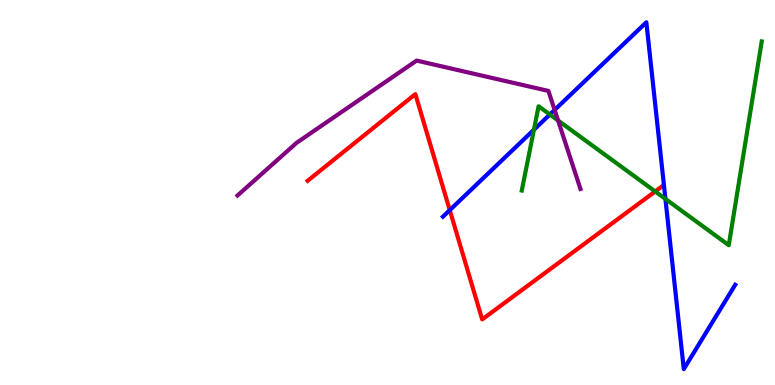[{'lines': ['blue', 'red'], 'intersections': [{'x': 5.8, 'y': 4.54}]}, {'lines': ['green', 'red'], 'intersections': [{'x': 8.45, 'y': 5.03}]}, {'lines': ['purple', 'red'], 'intersections': []}, {'lines': ['blue', 'green'], 'intersections': [{'x': 6.89, 'y': 6.63}, {'x': 7.09, 'y': 7.03}, {'x': 8.59, 'y': 4.83}]}, {'lines': ['blue', 'purple'], 'intersections': [{'x': 7.16, 'y': 7.14}]}, {'lines': ['green', 'purple'], 'intersections': [{'x': 7.2, 'y': 6.87}]}]